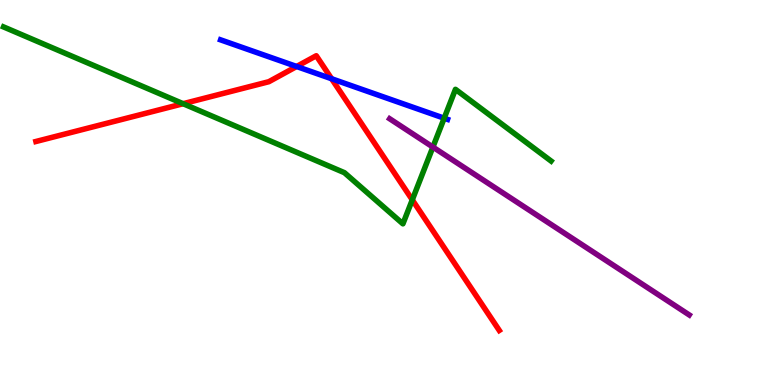[{'lines': ['blue', 'red'], 'intersections': [{'x': 3.83, 'y': 8.27}, {'x': 4.28, 'y': 7.95}]}, {'lines': ['green', 'red'], 'intersections': [{'x': 2.36, 'y': 7.31}, {'x': 5.32, 'y': 4.81}]}, {'lines': ['purple', 'red'], 'intersections': []}, {'lines': ['blue', 'green'], 'intersections': [{'x': 5.73, 'y': 6.93}]}, {'lines': ['blue', 'purple'], 'intersections': []}, {'lines': ['green', 'purple'], 'intersections': [{'x': 5.59, 'y': 6.18}]}]